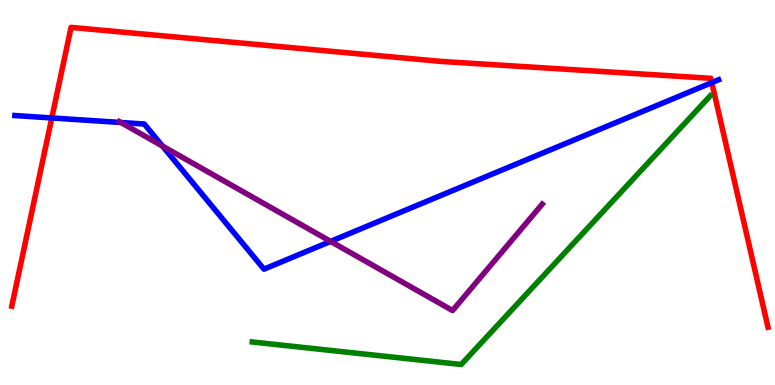[{'lines': ['blue', 'red'], 'intersections': [{'x': 0.668, 'y': 6.94}, {'x': 9.18, 'y': 7.85}]}, {'lines': ['green', 'red'], 'intersections': []}, {'lines': ['purple', 'red'], 'intersections': []}, {'lines': ['blue', 'green'], 'intersections': []}, {'lines': ['blue', 'purple'], 'intersections': [{'x': 1.56, 'y': 6.82}, {'x': 2.1, 'y': 6.21}, {'x': 4.27, 'y': 3.73}]}, {'lines': ['green', 'purple'], 'intersections': []}]